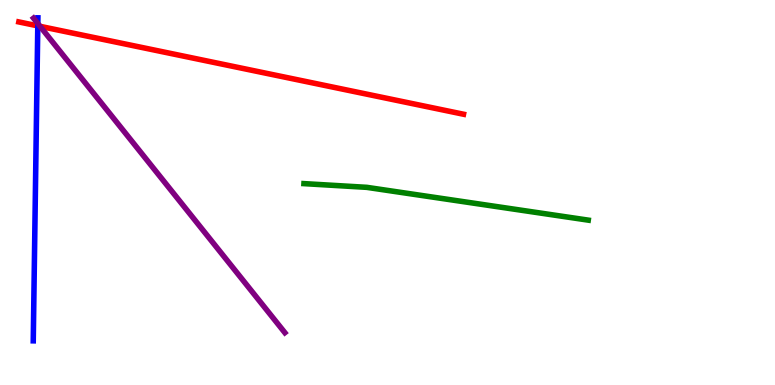[{'lines': ['blue', 'red'], 'intersections': [{'x': 0.488, 'y': 9.33}]}, {'lines': ['green', 'red'], 'intersections': []}, {'lines': ['purple', 'red'], 'intersections': [{'x': 0.517, 'y': 9.32}]}, {'lines': ['blue', 'green'], 'intersections': []}, {'lines': ['blue', 'purple'], 'intersections': [{'x': 0.488, 'y': 9.39}]}, {'lines': ['green', 'purple'], 'intersections': []}]